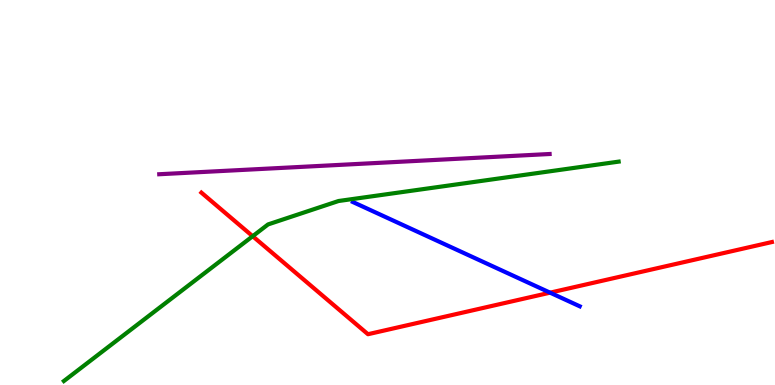[{'lines': ['blue', 'red'], 'intersections': [{'x': 7.1, 'y': 2.4}]}, {'lines': ['green', 'red'], 'intersections': [{'x': 3.26, 'y': 3.86}]}, {'lines': ['purple', 'red'], 'intersections': []}, {'lines': ['blue', 'green'], 'intersections': []}, {'lines': ['blue', 'purple'], 'intersections': []}, {'lines': ['green', 'purple'], 'intersections': []}]